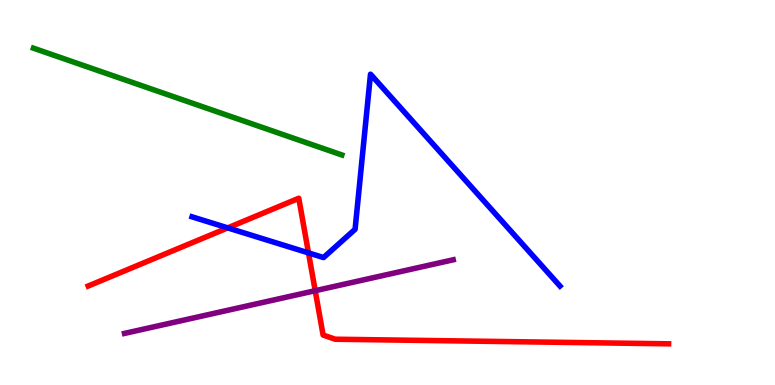[{'lines': ['blue', 'red'], 'intersections': [{'x': 2.94, 'y': 4.08}, {'x': 3.98, 'y': 3.43}]}, {'lines': ['green', 'red'], 'intersections': []}, {'lines': ['purple', 'red'], 'intersections': [{'x': 4.07, 'y': 2.45}]}, {'lines': ['blue', 'green'], 'intersections': []}, {'lines': ['blue', 'purple'], 'intersections': []}, {'lines': ['green', 'purple'], 'intersections': []}]